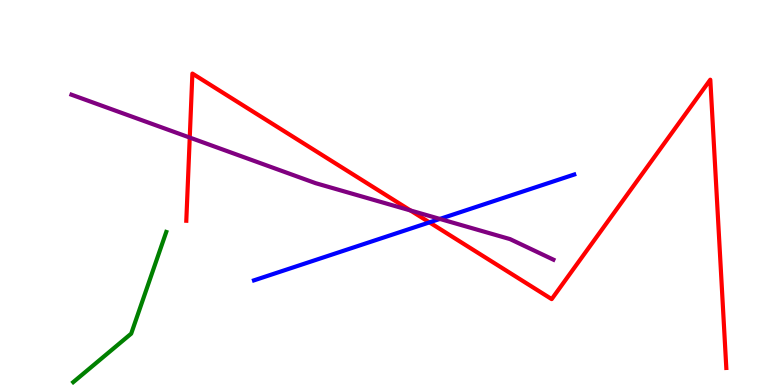[{'lines': ['blue', 'red'], 'intersections': [{'x': 5.54, 'y': 4.22}]}, {'lines': ['green', 'red'], 'intersections': []}, {'lines': ['purple', 'red'], 'intersections': [{'x': 2.45, 'y': 6.43}, {'x': 5.3, 'y': 4.53}]}, {'lines': ['blue', 'green'], 'intersections': []}, {'lines': ['blue', 'purple'], 'intersections': [{'x': 5.68, 'y': 4.31}]}, {'lines': ['green', 'purple'], 'intersections': []}]